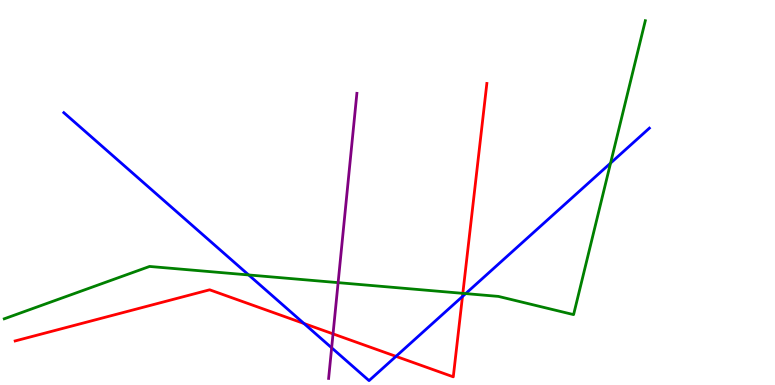[{'lines': ['blue', 'red'], 'intersections': [{'x': 3.92, 'y': 1.6}, {'x': 5.11, 'y': 0.744}, {'x': 5.97, 'y': 2.3}]}, {'lines': ['green', 'red'], 'intersections': [{'x': 5.97, 'y': 2.38}]}, {'lines': ['purple', 'red'], 'intersections': [{'x': 4.3, 'y': 1.33}]}, {'lines': ['blue', 'green'], 'intersections': [{'x': 3.21, 'y': 2.86}, {'x': 6.01, 'y': 2.37}, {'x': 7.88, 'y': 5.76}]}, {'lines': ['blue', 'purple'], 'intersections': [{'x': 4.28, 'y': 0.966}]}, {'lines': ['green', 'purple'], 'intersections': [{'x': 4.36, 'y': 2.66}]}]